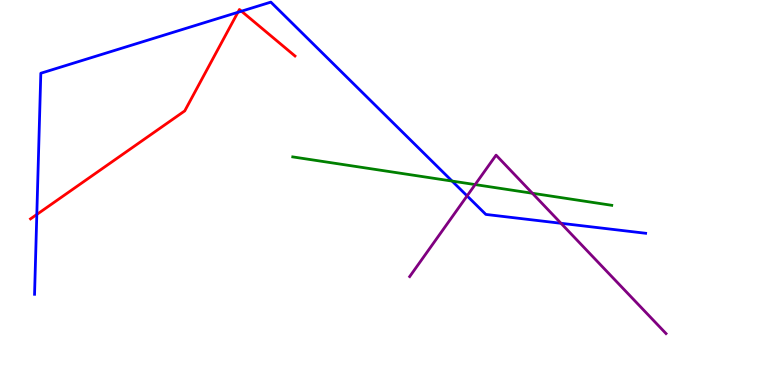[{'lines': ['blue', 'red'], 'intersections': [{'x': 0.475, 'y': 4.43}, {'x': 3.07, 'y': 9.68}, {'x': 3.12, 'y': 9.71}]}, {'lines': ['green', 'red'], 'intersections': []}, {'lines': ['purple', 'red'], 'intersections': []}, {'lines': ['blue', 'green'], 'intersections': [{'x': 5.83, 'y': 5.3}]}, {'lines': ['blue', 'purple'], 'intersections': [{'x': 6.03, 'y': 4.91}, {'x': 7.24, 'y': 4.2}]}, {'lines': ['green', 'purple'], 'intersections': [{'x': 6.13, 'y': 5.21}, {'x': 6.87, 'y': 4.98}]}]